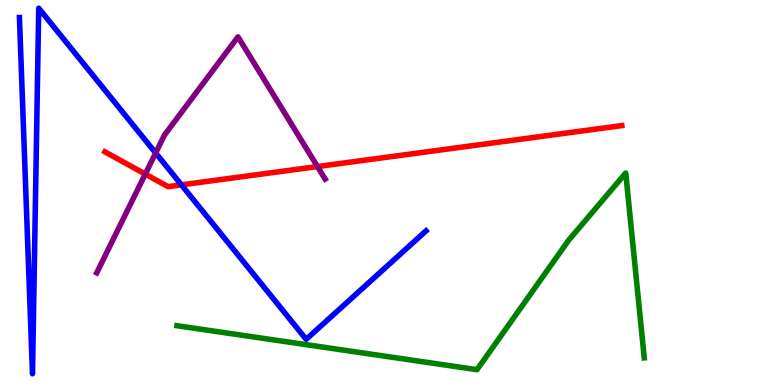[{'lines': ['blue', 'red'], 'intersections': [{'x': 2.34, 'y': 5.2}]}, {'lines': ['green', 'red'], 'intersections': []}, {'lines': ['purple', 'red'], 'intersections': [{'x': 1.87, 'y': 5.48}, {'x': 4.1, 'y': 5.67}]}, {'lines': ['blue', 'green'], 'intersections': []}, {'lines': ['blue', 'purple'], 'intersections': [{'x': 2.01, 'y': 6.03}]}, {'lines': ['green', 'purple'], 'intersections': []}]